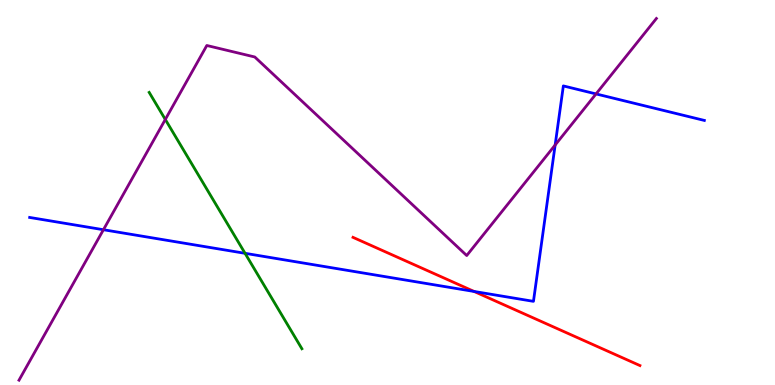[{'lines': ['blue', 'red'], 'intersections': [{'x': 6.12, 'y': 2.43}]}, {'lines': ['green', 'red'], 'intersections': []}, {'lines': ['purple', 'red'], 'intersections': []}, {'lines': ['blue', 'green'], 'intersections': [{'x': 3.16, 'y': 3.42}]}, {'lines': ['blue', 'purple'], 'intersections': [{'x': 1.33, 'y': 4.03}, {'x': 7.16, 'y': 6.23}, {'x': 7.69, 'y': 7.56}]}, {'lines': ['green', 'purple'], 'intersections': [{'x': 2.13, 'y': 6.9}]}]